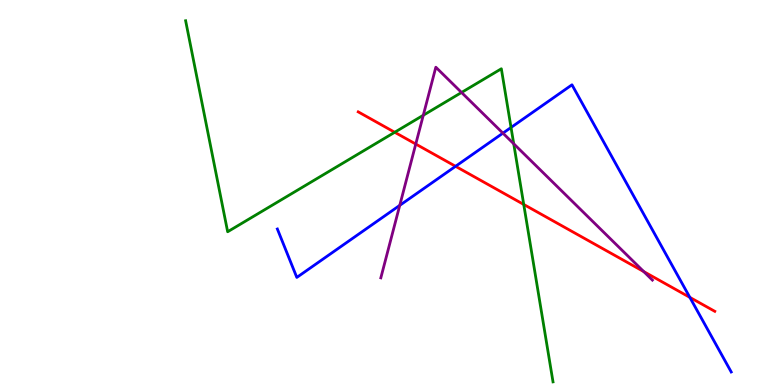[{'lines': ['blue', 'red'], 'intersections': [{'x': 5.88, 'y': 5.68}, {'x': 8.9, 'y': 2.28}]}, {'lines': ['green', 'red'], 'intersections': [{'x': 5.09, 'y': 6.56}, {'x': 6.76, 'y': 4.69}]}, {'lines': ['purple', 'red'], 'intersections': [{'x': 5.36, 'y': 6.26}, {'x': 8.31, 'y': 2.95}]}, {'lines': ['blue', 'green'], 'intersections': [{'x': 6.59, 'y': 6.69}]}, {'lines': ['blue', 'purple'], 'intersections': [{'x': 5.16, 'y': 4.67}, {'x': 6.49, 'y': 6.54}]}, {'lines': ['green', 'purple'], 'intersections': [{'x': 5.46, 'y': 7.01}, {'x': 5.96, 'y': 7.6}, {'x': 6.63, 'y': 6.27}]}]